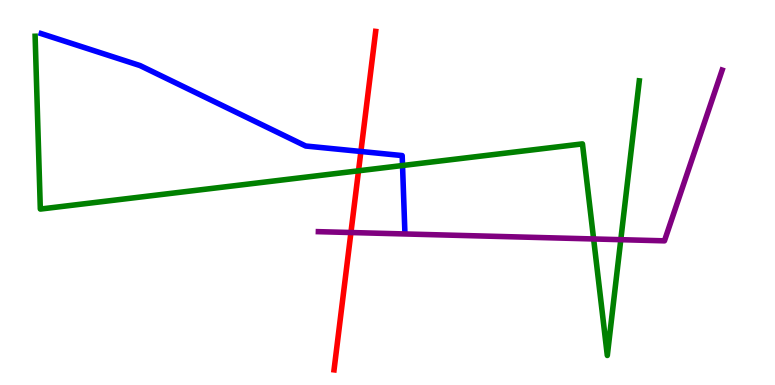[{'lines': ['blue', 'red'], 'intersections': [{'x': 4.66, 'y': 6.07}]}, {'lines': ['green', 'red'], 'intersections': [{'x': 4.63, 'y': 5.56}]}, {'lines': ['purple', 'red'], 'intersections': [{'x': 4.53, 'y': 3.96}]}, {'lines': ['blue', 'green'], 'intersections': [{'x': 5.19, 'y': 5.7}]}, {'lines': ['blue', 'purple'], 'intersections': []}, {'lines': ['green', 'purple'], 'intersections': [{'x': 7.66, 'y': 3.79}, {'x': 8.01, 'y': 3.77}]}]